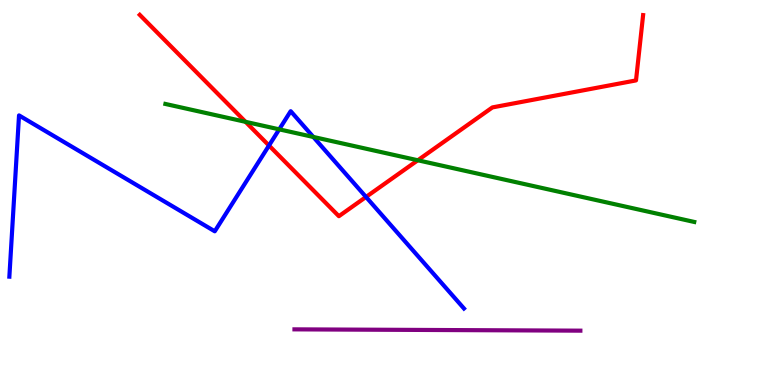[{'lines': ['blue', 'red'], 'intersections': [{'x': 3.47, 'y': 6.22}, {'x': 4.72, 'y': 4.88}]}, {'lines': ['green', 'red'], 'intersections': [{'x': 3.17, 'y': 6.84}, {'x': 5.39, 'y': 5.84}]}, {'lines': ['purple', 'red'], 'intersections': []}, {'lines': ['blue', 'green'], 'intersections': [{'x': 3.6, 'y': 6.64}, {'x': 4.04, 'y': 6.44}]}, {'lines': ['blue', 'purple'], 'intersections': []}, {'lines': ['green', 'purple'], 'intersections': []}]